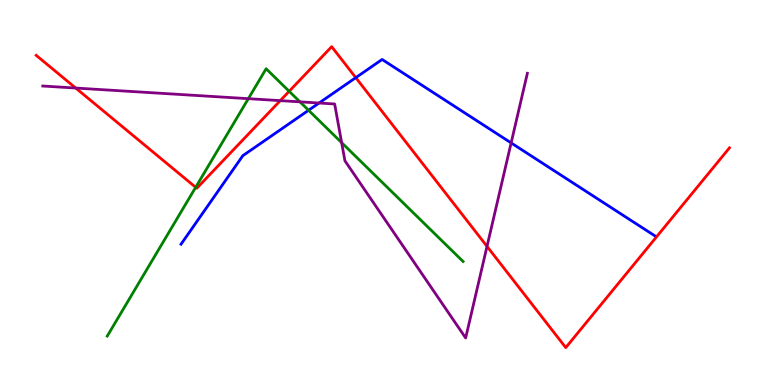[{'lines': ['blue', 'red'], 'intersections': [{'x': 4.59, 'y': 7.98}]}, {'lines': ['green', 'red'], 'intersections': [{'x': 2.52, 'y': 5.14}, {'x': 3.73, 'y': 7.63}]}, {'lines': ['purple', 'red'], 'intersections': [{'x': 0.977, 'y': 7.71}, {'x': 3.62, 'y': 7.39}, {'x': 6.28, 'y': 3.6}]}, {'lines': ['blue', 'green'], 'intersections': [{'x': 3.98, 'y': 7.14}]}, {'lines': ['blue', 'purple'], 'intersections': [{'x': 4.12, 'y': 7.32}, {'x': 6.6, 'y': 6.29}]}, {'lines': ['green', 'purple'], 'intersections': [{'x': 3.2, 'y': 7.44}, {'x': 3.87, 'y': 7.35}, {'x': 4.41, 'y': 6.29}]}]